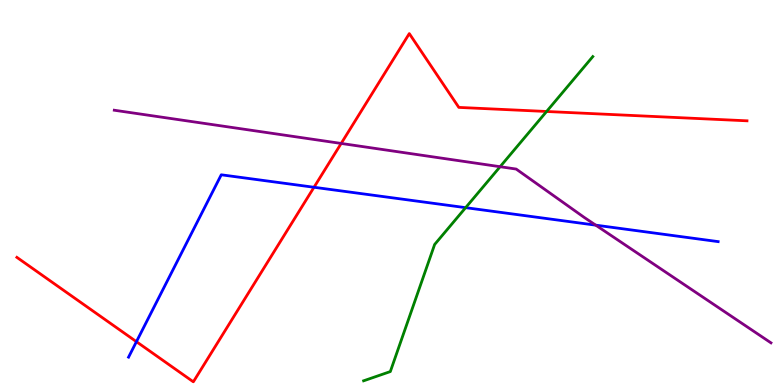[{'lines': ['blue', 'red'], 'intersections': [{'x': 1.76, 'y': 1.13}, {'x': 4.05, 'y': 5.14}]}, {'lines': ['green', 'red'], 'intersections': [{'x': 7.05, 'y': 7.1}]}, {'lines': ['purple', 'red'], 'intersections': [{'x': 4.4, 'y': 6.27}]}, {'lines': ['blue', 'green'], 'intersections': [{'x': 6.01, 'y': 4.61}]}, {'lines': ['blue', 'purple'], 'intersections': [{'x': 7.69, 'y': 4.15}]}, {'lines': ['green', 'purple'], 'intersections': [{'x': 6.45, 'y': 5.67}]}]